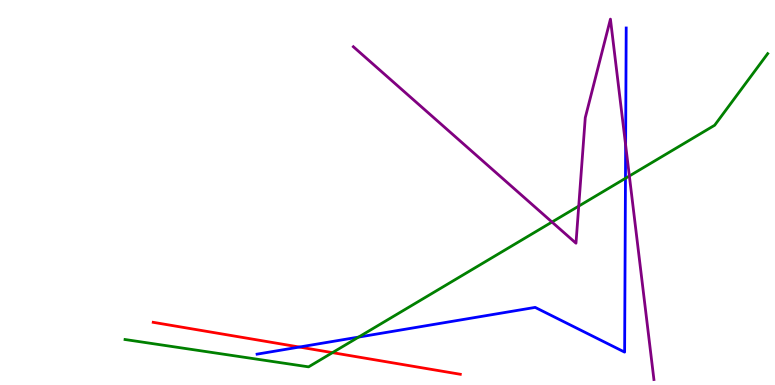[{'lines': ['blue', 'red'], 'intersections': [{'x': 3.86, 'y': 0.986}]}, {'lines': ['green', 'red'], 'intersections': [{'x': 4.29, 'y': 0.84}]}, {'lines': ['purple', 'red'], 'intersections': []}, {'lines': ['blue', 'green'], 'intersections': [{'x': 4.63, 'y': 1.24}, {'x': 8.07, 'y': 5.37}]}, {'lines': ['blue', 'purple'], 'intersections': [{'x': 8.07, 'y': 6.23}]}, {'lines': ['green', 'purple'], 'intersections': [{'x': 7.12, 'y': 4.23}, {'x': 7.47, 'y': 4.65}, {'x': 8.12, 'y': 5.43}]}]